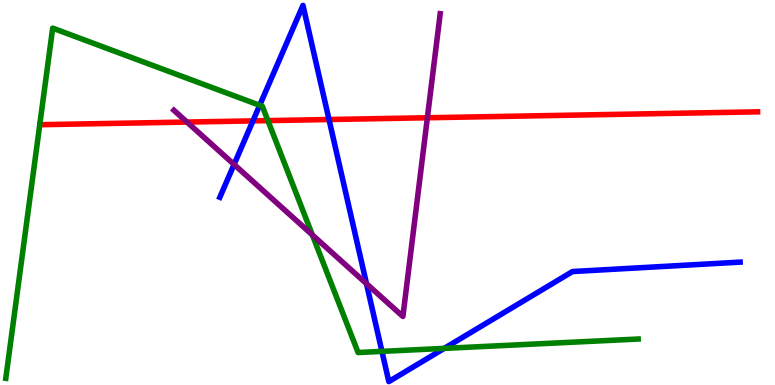[{'lines': ['blue', 'red'], 'intersections': [{'x': 3.26, 'y': 6.86}, {'x': 4.25, 'y': 6.9}]}, {'lines': ['green', 'red'], 'intersections': [{'x': 3.46, 'y': 6.87}]}, {'lines': ['purple', 'red'], 'intersections': [{'x': 2.41, 'y': 6.83}, {'x': 5.51, 'y': 6.94}]}, {'lines': ['blue', 'green'], 'intersections': [{'x': 3.35, 'y': 7.27}, {'x': 4.93, 'y': 0.873}, {'x': 5.73, 'y': 0.951}]}, {'lines': ['blue', 'purple'], 'intersections': [{'x': 3.02, 'y': 5.73}, {'x': 4.73, 'y': 2.63}]}, {'lines': ['green', 'purple'], 'intersections': [{'x': 4.03, 'y': 3.9}]}]